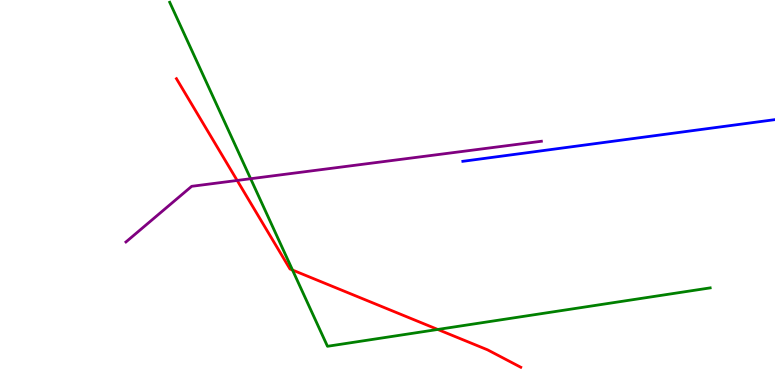[{'lines': ['blue', 'red'], 'intersections': []}, {'lines': ['green', 'red'], 'intersections': [{'x': 3.77, 'y': 2.99}, {'x': 5.65, 'y': 1.44}]}, {'lines': ['purple', 'red'], 'intersections': [{'x': 3.06, 'y': 5.31}]}, {'lines': ['blue', 'green'], 'intersections': []}, {'lines': ['blue', 'purple'], 'intersections': []}, {'lines': ['green', 'purple'], 'intersections': [{'x': 3.23, 'y': 5.36}]}]